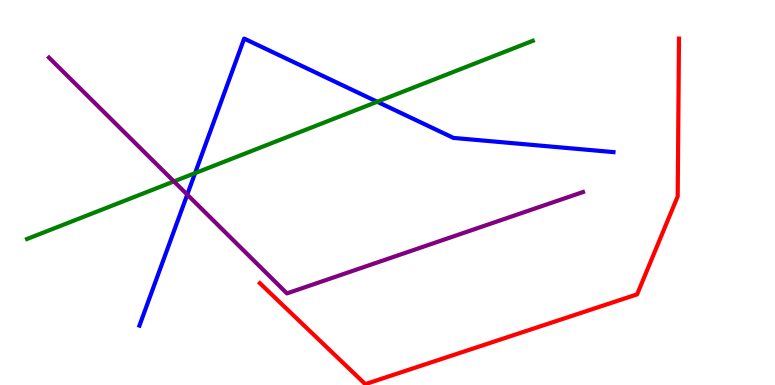[{'lines': ['blue', 'red'], 'intersections': []}, {'lines': ['green', 'red'], 'intersections': []}, {'lines': ['purple', 'red'], 'intersections': []}, {'lines': ['blue', 'green'], 'intersections': [{'x': 2.52, 'y': 5.5}, {'x': 4.87, 'y': 7.36}]}, {'lines': ['blue', 'purple'], 'intersections': [{'x': 2.42, 'y': 4.95}]}, {'lines': ['green', 'purple'], 'intersections': [{'x': 2.24, 'y': 5.29}]}]